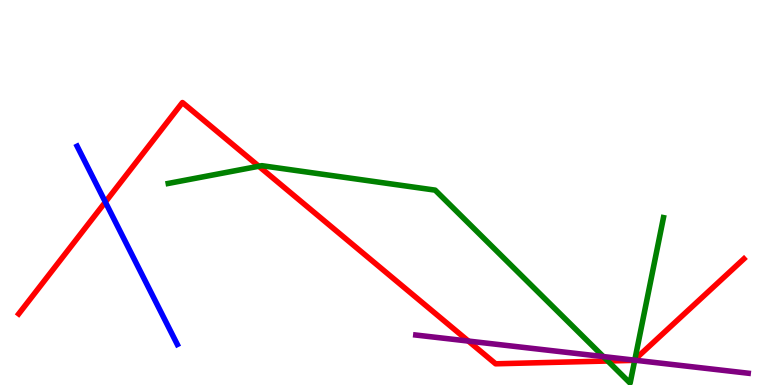[{'lines': ['blue', 'red'], 'intersections': [{'x': 1.36, 'y': 4.75}]}, {'lines': ['green', 'red'], 'intersections': [{'x': 3.34, 'y': 5.68}, {'x': 7.84, 'y': 0.623}, {'x': 8.19, 'y': 0.663}]}, {'lines': ['purple', 'red'], 'intersections': [{'x': 6.04, 'y': 1.14}, {'x': 8.18, 'y': 0.646}]}, {'lines': ['blue', 'green'], 'intersections': []}, {'lines': ['blue', 'purple'], 'intersections': []}, {'lines': ['green', 'purple'], 'intersections': [{'x': 7.78, 'y': 0.738}, {'x': 8.19, 'y': 0.645}]}]